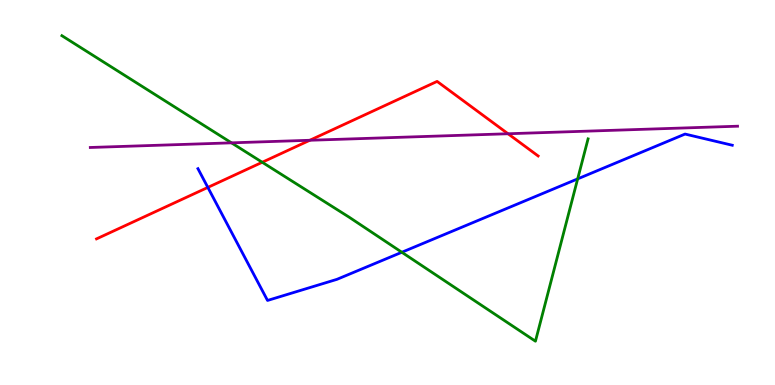[{'lines': ['blue', 'red'], 'intersections': [{'x': 2.68, 'y': 5.13}]}, {'lines': ['green', 'red'], 'intersections': [{'x': 3.38, 'y': 5.79}]}, {'lines': ['purple', 'red'], 'intersections': [{'x': 4.0, 'y': 6.36}, {'x': 6.56, 'y': 6.53}]}, {'lines': ['blue', 'green'], 'intersections': [{'x': 5.18, 'y': 3.45}, {'x': 7.45, 'y': 5.35}]}, {'lines': ['blue', 'purple'], 'intersections': []}, {'lines': ['green', 'purple'], 'intersections': [{'x': 2.99, 'y': 6.29}]}]